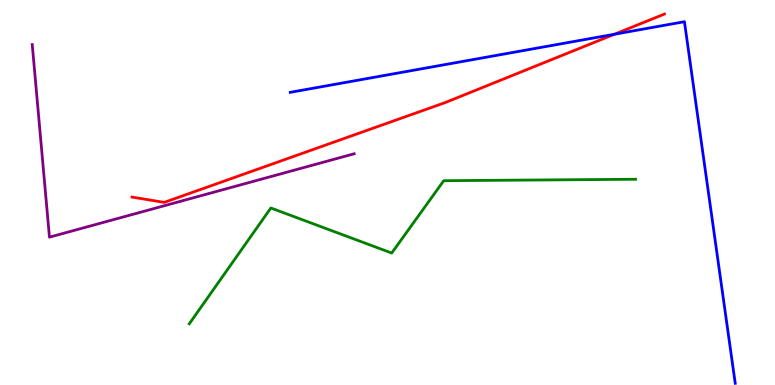[{'lines': ['blue', 'red'], 'intersections': [{'x': 7.93, 'y': 9.11}]}, {'lines': ['green', 'red'], 'intersections': []}, {'lines': ['purple', 'red'], 'intersections': []}, {'lines': ['blue', 'green'], 'intersections': []}, {'lines': ['blue', 'purple'], 'intersections': []}, {'lines': ['green', 'purple'], 'intersections': []}]